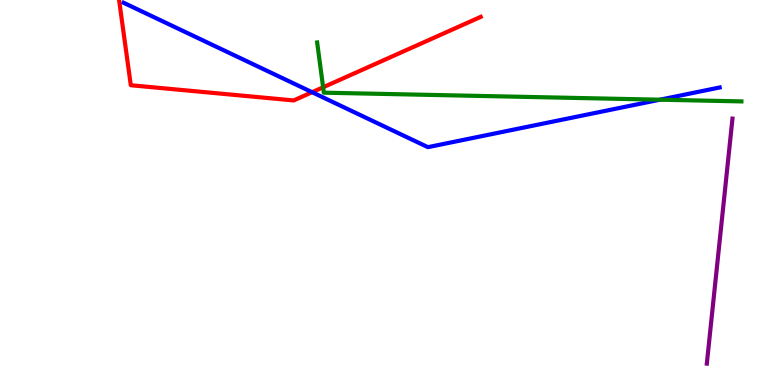[{'lines': ['blue', 'red'], 'intersections': [{'x': 4.03, 'y': 7.6}]}, {'lines': ['green', 'red'], 'intersections': [{'x': 4.17, 'y': 7.73}]}, {'lines': ['purple', 'red'], 'intersections': []}, {'lines': ['blue', 'green'], 'intersections': [{'x': 8.52, 'y': 7.41}]}, {'lines': ['blue', 'purple'], 'intersections': []}, {'lines': ['green', 'purple'], 'intersections': []}]